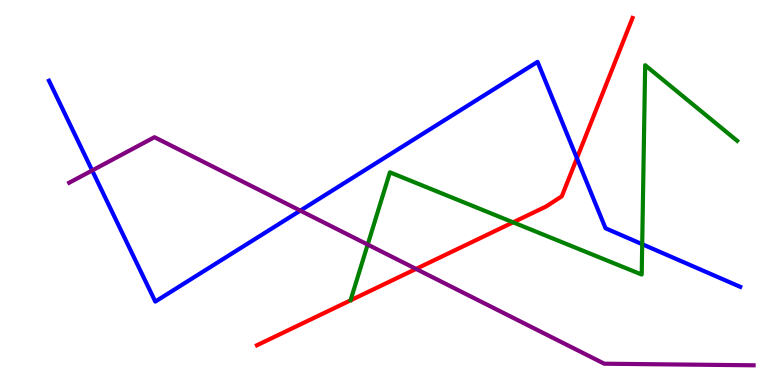[{'lines': ['blue', 'red'], 'intersections': [{'x': 7.44, 'y': 5.89}]}, {'lines': ['green', 'red'], 'intersections': [{'x': 6.62, 'y': 4.23}]}, {'lines': ['purple', 'red'], 'intersections': [{'x': 5.37, 'y': 3.02}]}, {'lines': ['blue', 'green'], 'intersections': [{'x': 8.29, 'y': 3.66}]}, {'lines': ['blue', 'purple'], 'intersections': [{'x': 1.19, 'y': 5.57}, {'x': 3.87, 'y': 4.53}]}, {'lines': ['green', 'purple'], 'intersections': [{'x': 4.74, 'y': 3.65}]}]